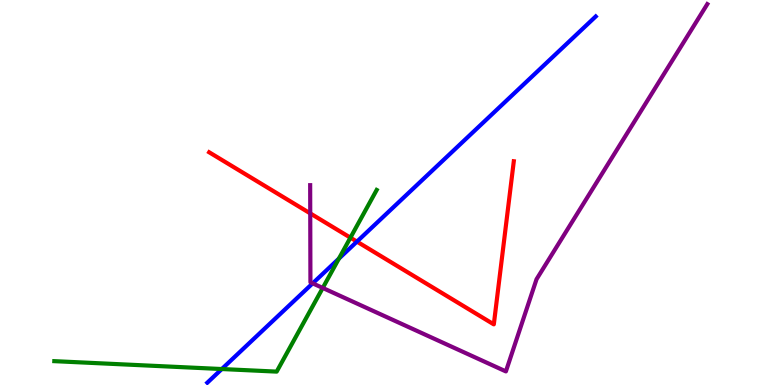[{'lines': ['blue', 'red'], 'intersections': [{'x': 4.61, 'y': 3.72}]}, {'lines': ['green', 'red'], 'intersections': [{'x': 4.52, 'y': 3.83}]}, {'lines': ['purple', 'red'], 'intersections': [{'x': 4.0, 'y': 4.46}]}, {'lines': ['blue', 'green'], 'intersections': [{'x': 2.86, 'y': 0.415}, {'x': 4.37, 'y': 3.28}]}, {'lines': ['blue', 'purple'], 'intersections': [{'x': 4.03, 'y': 2.64}]}, {'lines': ['green', 'purple'], 'intersections': [{'x': 4.16, 'y': 2.52}]}]